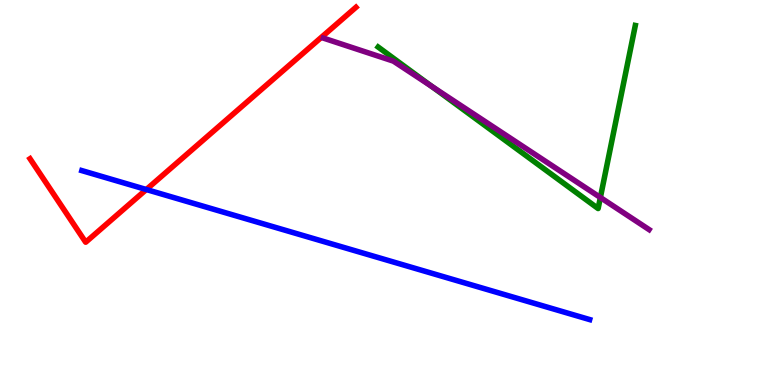[{'lines': ['blue', 'red'], 'intersections': [{'x': 1.89, 'y': 5.08}]}, {'lines': ['green', 'red'], 'intersections': []}, {'lines': ['purple', 'red'], 'intersections': []}, {'lines': ['blue', 'green'], 'intersections': []}, {'lines': ['blue', 'purple'], 'intersections': []}, {'lines': ['green', 'purple'], 'intersections': [{'x': 5.57, 'y': 7.75}, {'x': 7.75, 'y': 4.87}]}]